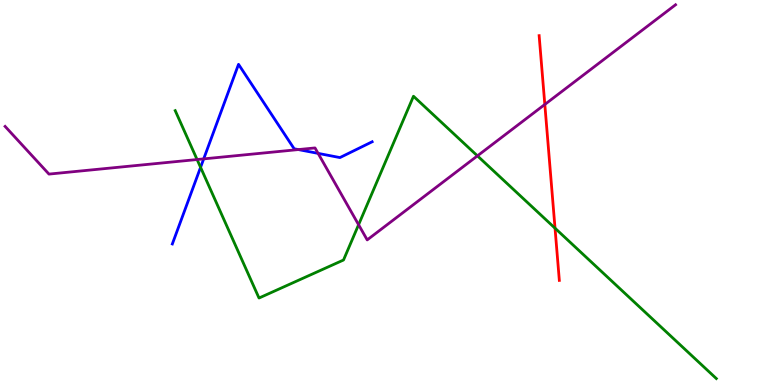[{'lines': ['blue', 'red'], 'intersections': []}, {'lines': ['green', 'red'], 'intersections': [{'x': 7.16, 'y': 4.07}]}, {'lines': ['purple', 'red'], 'intersections': [{'x': 7.03, 'y': 7.29}]}, {'lines': ['blue', 'green'], 'intersections': [{'x': 2.59, 'y': 5.65}]}, {'lines': ['blue', 'purple'], 'intersections': [{'x': 2.63, 'y': 5.87}, {'x': 3.85, 'y': 6.11}, {'x': 4.1, 'y': 6.02}]}, {'lines': ['green', 'purple'], 'intersections': [{'x': 2.54, 'y': 5.86}, {'x': 4.63, 'y': 4.16}, {'x': 6.16, 'y': 5.95}]}]